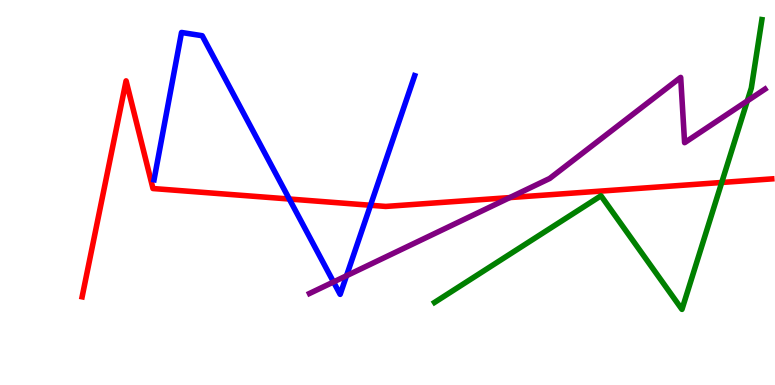[{'lines': ['blue', 'red'], 'intersections': [{'x': 3.73, 'y': 4.83}, {'x': 4.78, 'y': 4.67}]}, {'lines': ['green', 'red'], 'intersections': [{'x': 9.31, 'y': 5.26}]}, {'lines': ['purple', 'red'], 'intersections': [{'x': 6.58, 'y': 4.87}]}, {'lines': ['blue', 'green'], 'intersections': []}, {'lines': ['blue', 'purple'], 'intersections': [{'x': 4.3, 'y': 2.68}, {'x': 4.47, 'y': 2.84}]}, {'lines': ['green', 'purple'], 'intersections': [{'x': 9.64, 'y': 7.38}]}]